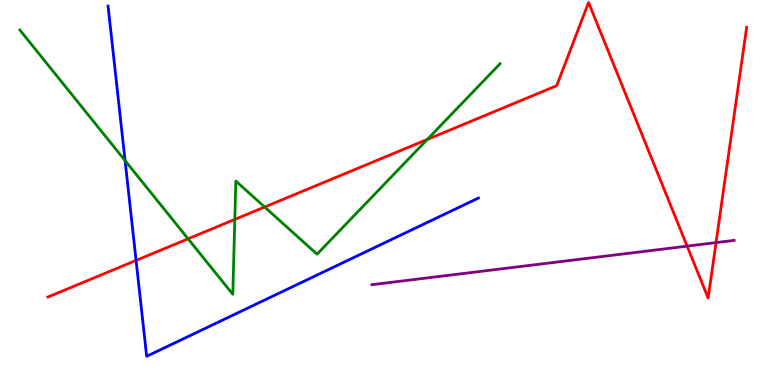[{'lines': ['blue', 'red'], 'intersections': [{'x': 1.76, 'y': 3.24}]}, {'lines': ['green', 'red'], 'intersections': [{'x': 2.43, 'y': 3.8}, {'x': 3.03, 'y': 4.3}, {'x': 3.41, 'y': 4.62}, {'x': 5.51, 'y': 6.38}]}, {'lines': ['purple', 'red'], 'intersections': [{'x': 8.87, 'y': 3.61}, {'x': 9.24, 'y': 3.7}]}, {'lines': ['blue', 'green'], 'intersections': [{'x': 1.61, 'y': 5.83}]}, {'lines': ['blue', 'purple'], 'intersections': []}, {'lines': ['green', 'purple'], 'intersections': []}]